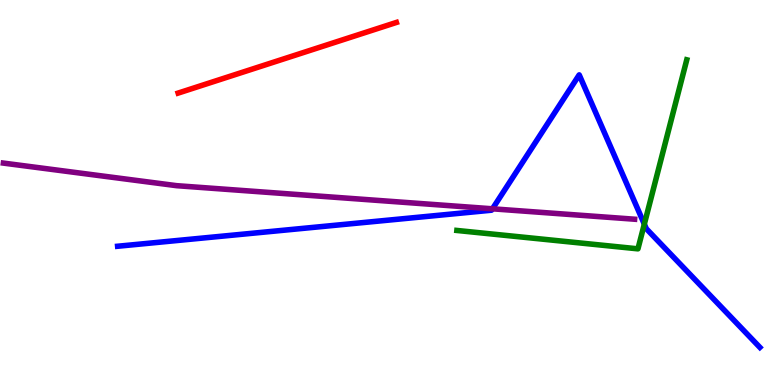[{'lines': ['blue', 'red'], 'intersections': []}, {'lines': ['green', 'red'], 'intersections': []}, {'lines': ['purple', 'red'], 'intersections': []}, {'lines': ['blue', 'green'], 'intersections': [{'x': 8.31, 'y': 4.18}]}, {'lines': ['blue', 'purple'], 'intersections': [{'x': 6.35, 'y': 4.58}]}, {'lines': ['green', 'purple'], 'intersections': []}]